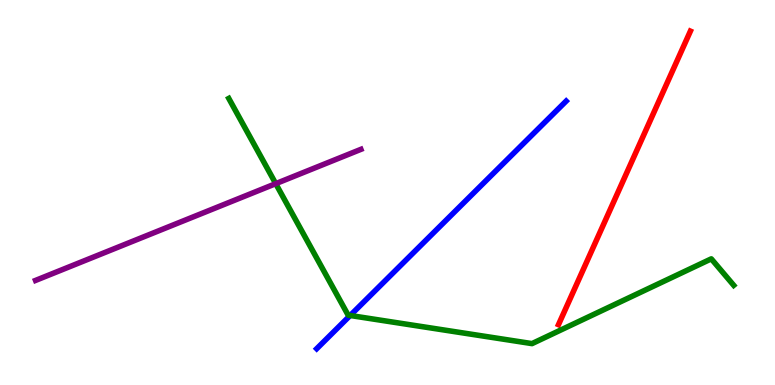[{'lines': ['blue', 'red'], 'intersections': []}, {'lines': ['green', 'red'], 'intersections': []}, {'lines': ['purple', 'red'], 'intersections': []}, {'lines': ['blue', 'green'], 'intersections': [{'x': 4.52, 'y': 1.81}]}, {'lines': ['blue', 'purple'], 'intersections': []}, {'lines': ['green', 'purple'], 'intersections': [{'x': 3.56, 'y': 5.23}]}]